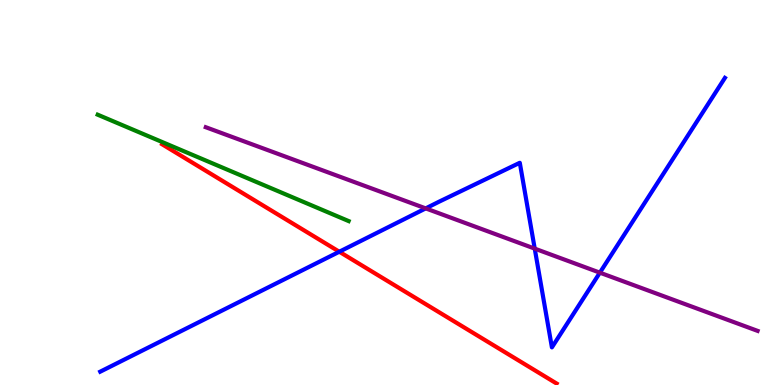[{'lines': ['blue', 'red'], 'intersections': [{'x': 4.38, 'y': 3.46}]}, {'lines': ['green', 'red'], 'intersections': []}, {'lines': ['purple', 'red'], 'intersections': []}, {'lines': ['blue', 'green'], 'intersections': []}, {'lines': ['blue', 'purple'], 'intersections': [{'x': 5.49, 'y': 4.59}, {'x': 6.9, 'y': 3.54}, {'x': 7.74, 'y': 2.92}]}, {'lines': ['green', 'purple'], 'intersections': []}]